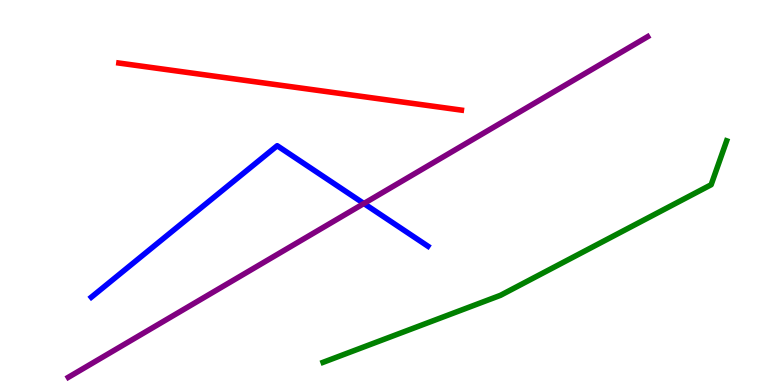[{'lines': ['blue', 'red'], 'intersections': []}, {'lines': ['green', 'red'], 'intersections': []}, {'lines': ['purple', 'red'], 'intersections': []}, {'lines': ['blue', 'green'], 'intersections': []}, {'lines': ['blue', 'purple'], 'intersections': [{'x': 4.7, 'y': 4.71}]}, {'lines': ['green', 'purple'], 'intersections': []}]